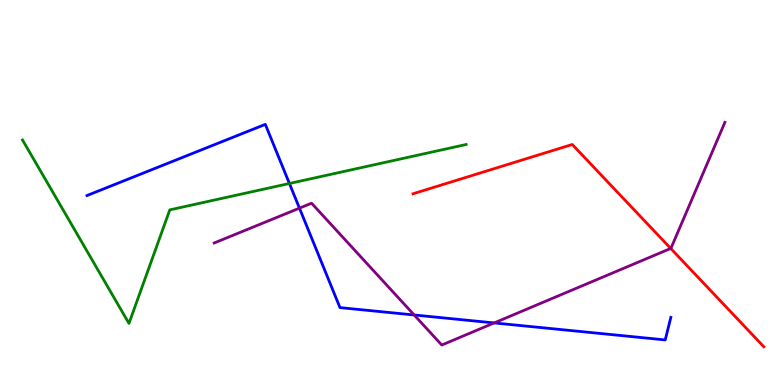[{'lines': ['blue', 'red'], 'intersections': []}, {'lines': ['green', 'red'], 'intersections': []}, {'lines': ['purple', 'red'], 'intersections': [{'x': 8.65, 'y': 3.55}]}, {'lines': ['blue', 'green'], 'intersections': [{'x': 3.73, 'y': 5.23}]}, {'lines': ['blue', 'purple'], 'intersections': [{'x': 3.86, 'y': 4.59}, {'x': 5.34, 'y': 1.82}, {'x': 6.38, 'y': 1.61}]}, {'lines': ['green', 'purple'], 'intersections': []}]